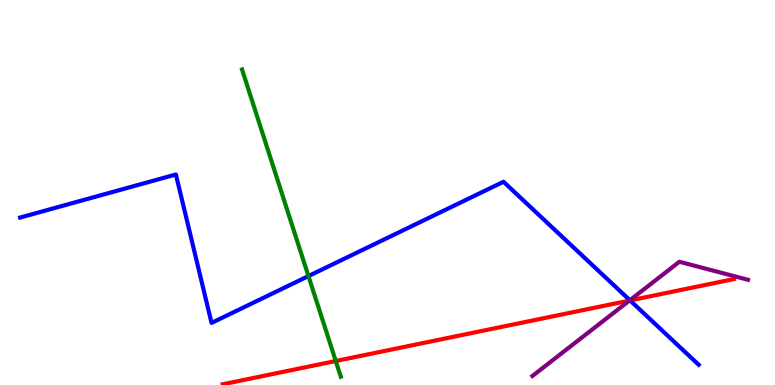[{'lines': ['blue', 'red'], 'intersections': [{'x': 8.13, 'y': 2.2}]}, {'lines': ['green', 'red'], 'intersections': [{'x': 4.33, 'y': 0.623}]}, {'lines': ['purple', 'red'], 'intersections': [{'x': 8.12, 'y': 2.19}]}, {'lines': ['blue', 'green'], 'intersections': [{'x': 3.98, 'y': 2.83}]}, {'lines': ['blue', 'purple'], 'intersections': [{'x': 8.13, 'y': 2.2}]}, {'lines': ['green', 'purple'], 'intersections': []}]